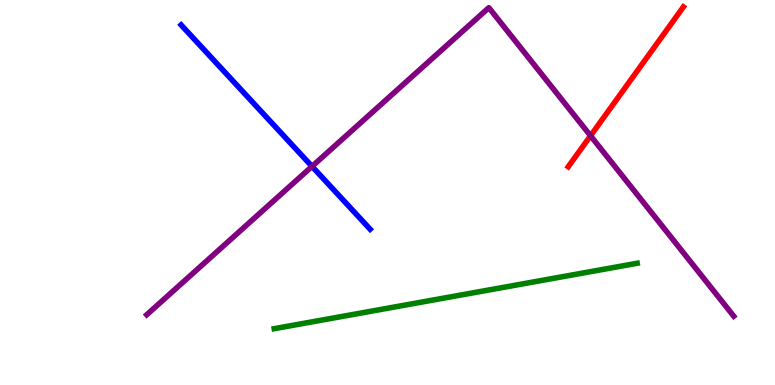[{'lines': ['blue', 'red'], 'intersections': []}, {'lines': ['green', 'red'], 'intersections': []}, {'lines': ['purple', 'red'], 'intersections': [{'x': 7.62, 'y': 6.47}]}, {'lines': ['blue', 'green'], 'intersections': []}, {'lines': ['blue', 'purple'], 'intersections': [{'x': 4.03, 'y': 5.68}]}, {'lines': ['green', 'purple'], 'intersections': []}]